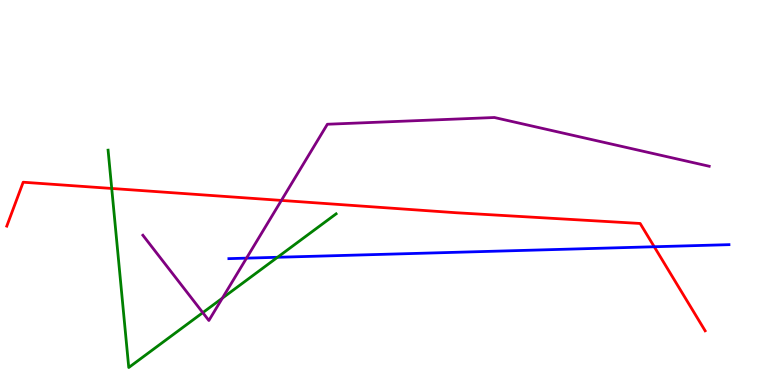[{'lines': ['blue', 'red'], 'intersections': [{'x': 8.44, 'y': 3.59}]}, {'lines': ['green', 'red'], 'intersections': [{'x': 1.44, 'y': 5.1}]}, {'lines': ['purple', 'red'], 'intersections': [{'x': 3.63, 'y': 4.79}]}, {'lines': ['blue', 'green'], 'intersections': [{'x': 3.58, 'y': 3.32}]}, {'lines': ['blue', 'purple'], 'intersections': [{'x': 3.18, 'y': 3.29}]}, {'lines': ['green', 'purple'], 'intersections': [{'x': 2.62, 'y': 1.88}, {'x': 2.87, 'y': 2.26}]}]